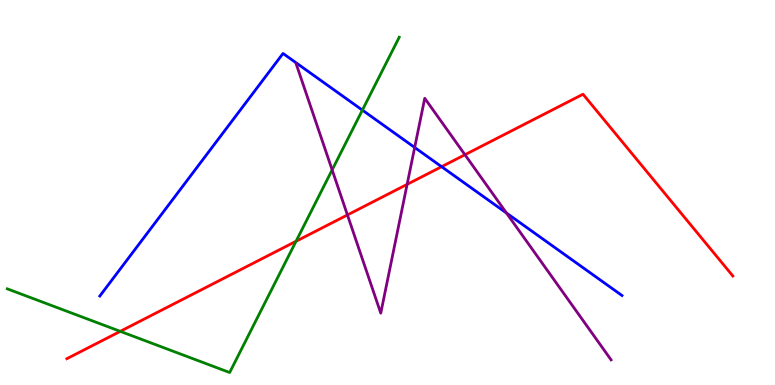[{'lines': ['blue', 'red'], 'intersections': [{'x': 5.7, 'y': 5.67}]}, {'lines': ['green', 'red'], 'intersections': [{'x': 1.55, 'y': 1.39}, {'x': 3.82, 'y': 3.73}]}, {'lines': ['purple', 'red'], 'intersections': [{'x': 4.48, 'y': 4.42}, {'x': 5.25, 'y': 5.21}, {'x': 6.0, 'y': 5.98}]}, {'lines': ['blue', 'green'], 'intersections': [{'x': 4.68, 'y': 7.14}]}, {'lines': ['blue', 'purple'], 'intersections': [{'x': 5.35, 'y': 6.17}, {'x': 6.54, 'y': 4.47}]}, {'lines': ['green', 'purple'], 'intersections': [{'x': 4.29, 'y': 5.59}]}]